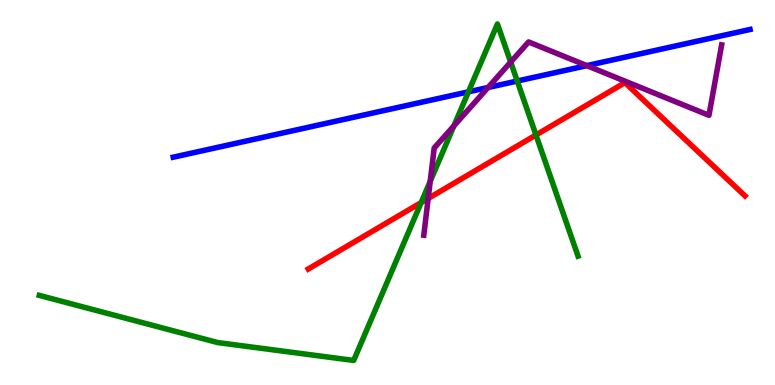[{'lines': ['blue', 'red'], 'intersections': []}, {'lines': ['green', 'red'], 'intersections': [{'x': 5.43, 'y': 4.74}, {'x': 6.92, 'y': 6.49}]}, {'lines': ['purple', 'red'], 'intersections': [{'x': 5.52, 'y': 4.85}]}, {'lines': ['blue', 'green'], 'intersections': [{'x': 6.04, 'y': 7.61}, {'x': 6.67, 'y': 7.9}]}, {'lines': ['blue', 'purple'], 'intersections': [{'x': 6.3, 'y': 7.73}, {'x': 7.57, 'y': 8.3}]}, {'lines': ['green', 'purple'], 'intersections': [{'x': 5.55, 'y': 5.29}, {'x': 5.86, 'y': 6.73}, {'x': 6.59, 'y': 8.39}]}]